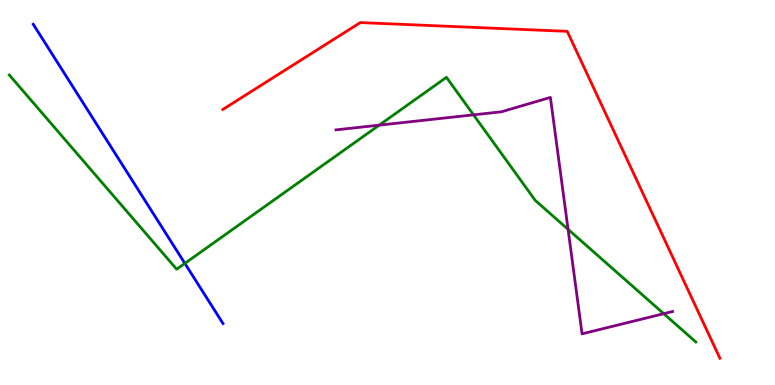[{'lines': ['blue', 'red'], 'intersections': []}, {'lines': ['green', 'red'], 'intersections': []}, {'lines': ['purple', 'red'], 'intersections': []}, {'lines': ['blue', 'green'], 'intersections': [{'x': 2.39, 'y': 3.16}]}, {'lines': ['blue', 'purple'], 'intersections': []}, {'lines': ['green', 'purple'], 'intersections': [{'x': 4.89, 'y': 6.75}, {'x': 6.11, 'y': 7.02}, {'x': 7.33, 'y': 4.04}, {'x': 8.56, 'y': 1.85}]}]